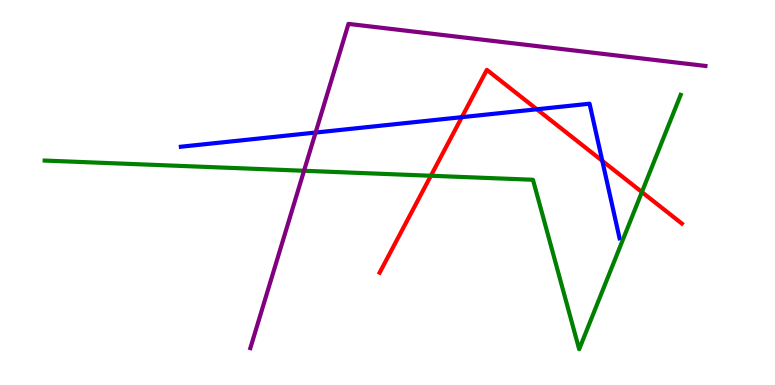[{'lines': ['blue', 'red'], 'intersections': [{'x': 5.96, 'y': 6.96}, {'x': 6.93, 'y': 7.16}, {'x': 7.77, 'y': 5.82}]}, {'lines': ['green', 'red'], 'intersections': [{'x': 5.56, 'y': 5.43}, {'x': 8.28, 'y': 5.01}]}, {'lines': ['purple', 'red'], 'intersections': []}, {'lines': ['blue', 'green'], 'intersections': []}, {'lines': ['blue', 'purple'], 'intersections': [{'x': 4.07, 'y': 6.56}]}, {'lines': ['green', 'purple'], 'intersections': [{'x': 3.92, 'y': 5.56}]}]